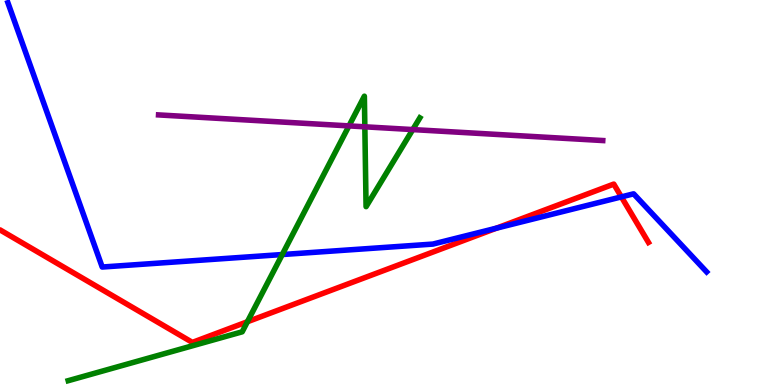[{'lines': ['blue', 'red'], 'intersections': [{'x': 6.41, 'y': 4.07}, {'x': 8.02, 'y': 4.89}]}, {'lines': ['green', 'red'], 'intersections': [{'x': 3.19, 'y': 1.64}]}, {'lines': ['purple', 'red'], 'intersections': []}, {'lines': ['blue', 'green'], 'intersections': [{'x': 3.64, 'y': 3.39}]}, {'lines': ['blue', 'purple'], 'intersections': []}, {'lines': ['green', 'purple'], 'intersections': [{'x': 4.5, 'y': 6.73}, {'x': 4.71, 'y': 6.71}, {'x': 5.33, 'y': 6.63}]}]